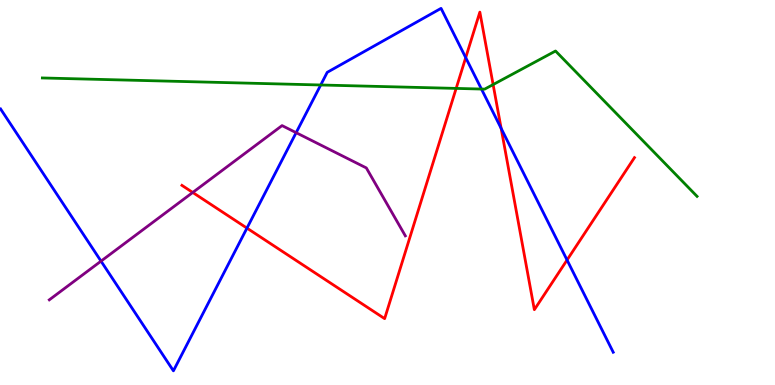[{'lines': ['blue', 'red'], 'intersections': [{'x': 3.19, 'y': 4.07}, {'x': 6.01, 'y': 8.5}, {'x': 6.47, 'y': 6.67}, {'x': 7.32, 'y': 3.25}]}, {'lines': ['green', 'red'], 'intersections': [{'x': 5.89, 'y': 7.7}, {'x': 6.36, 'y': 7.8}]}, {'lines': ['purple', 'red'], 'intersections': [{'x': 2.49, 'y': 5.0}]}, {'lines': ['blue', 'green'], 'intersections': [{'x': 4.14, 'y': 7.79}, {'x': 6.21, 'y': 7.69}]}, {'lines': ['blue', 'purple'], 'intersections': [{'x': 1.3, 'y': 3.22}, {'x': 3.82, 'y': 6.55}]}, {'lines': ['green', 'purple'], 'intersections': []}]